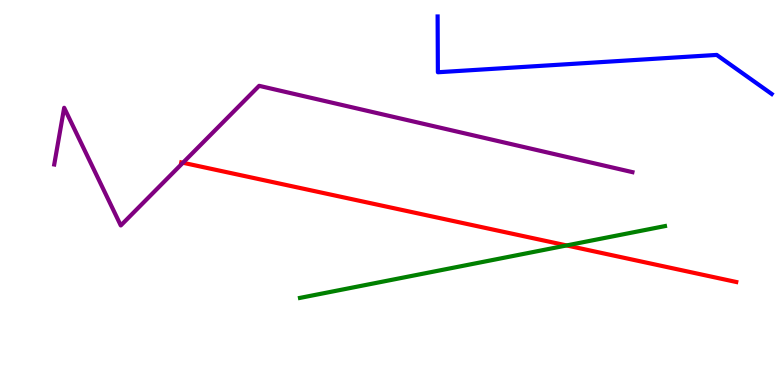[{'lines': ['blue', 'red'], 'intersections': []}, {'lines': ['green', 'red'], 'intersections': [{'x': 7.31, 'y': 3.63}]}, {'lines': ['purple', 'red'], 'intersections': [{'x': 2.36, 'y': 5.77}]}, {'lines': ['blue', 'green'], 'intersections': []}, {'lines': ['blue', 'purple'], 'intersections': []}, {'lines': ['green', 'purple'], 'intersections': []}]